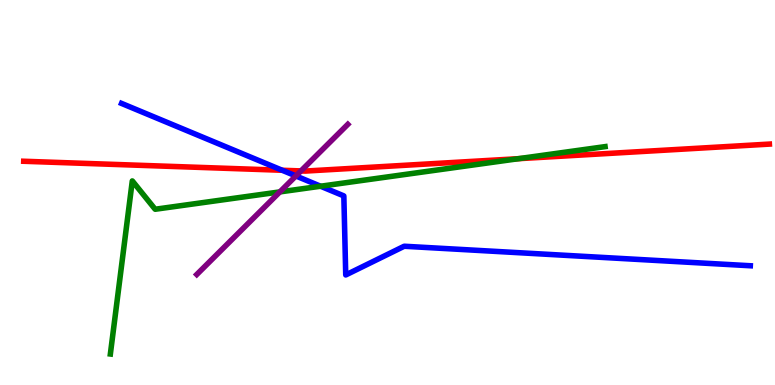[{'lines': ['blue', 'red'], 'intersections': [{'x': 3.64, 'y': 5.58}]}, {'lines': ['green', 'red'], 'intersections': [{'x': 6.69, 'y': 5.88}]}, {'lines': ['purple', 'red'], 'intersections': [{'x': 3.88, 'y': 5.56}]}, {'lines': ['blue', 'green'], 'intersections': [{'x': 4.14, 'y': 5.16}]}, {'lines': ['blue', 'purple'], 'intersections': [{'x': 3.82, 'y': 5.43}]}, {'lines': ['green', 'purple'], 'intersections': [{'x': 3.61, 'y': 5.02}]}]